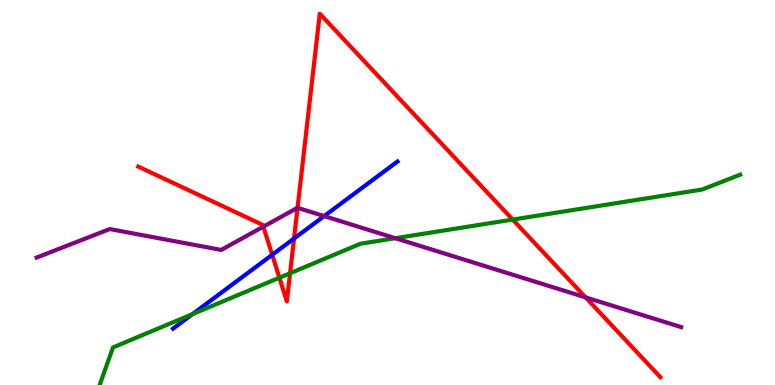[{'lines': ['blue', 'red'], 'intersections': [{'x': 3.51, 'y': 3.38}, {'x': 3.79, 'y': 3.8}]}, {'lines': ['green', 'red'], 'intersections': [{'x': 3.61, 'y': 2.79}, {'x': 3.74, 'y': 2.9}, {'x': 6.62, 'y': 4.3}]}, {'lines': ['purple', 'red'], 'intersections': [{'x': 3.4, 'y': 4.11}, {'x': 3.84, 'y': 4.6}, {'x': 7.56, 'y': 2.28}]}, {'lines': ['blue', 'green'], 'intersections': [{'x': 2.48, 'y': 1.84}]}, {'lines': ['blue', 'purple'], 'intersections': [{'x': 4.18, 'y': 4.39}]}, {'lines': ['green', 'purple'], 'intersections': [{'x': 5.1, 'y': 3.81}]}]